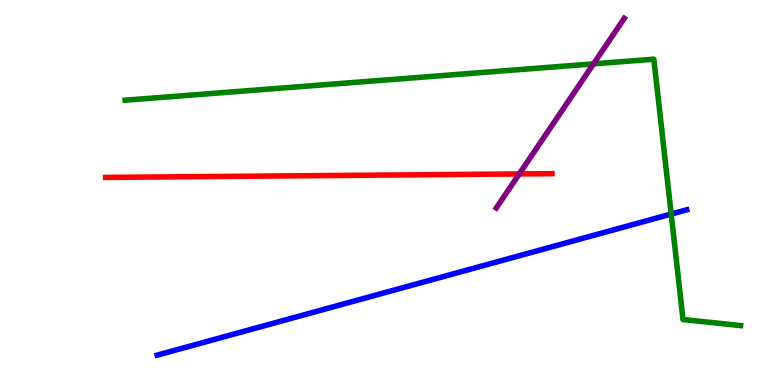[{'lines': ['blue', 'red'], 'intersections': []}, {'lines': ['green', 'red'], 'intersections': []}, {'lines': ['purple', 'red'], 'intersections': [{'x': 6.7, 'y': 5.48}]}, {'lines': ['blue', 'green'], 'intersections': [{'x': 8.66, 'y': 4.44}]}, {'lines': ['blue', 'purple'], 'intersections': []}, {'lines': ['green', 'purple'], 'intersections': [{'x': 7.66, 'y': 8.34}]}]